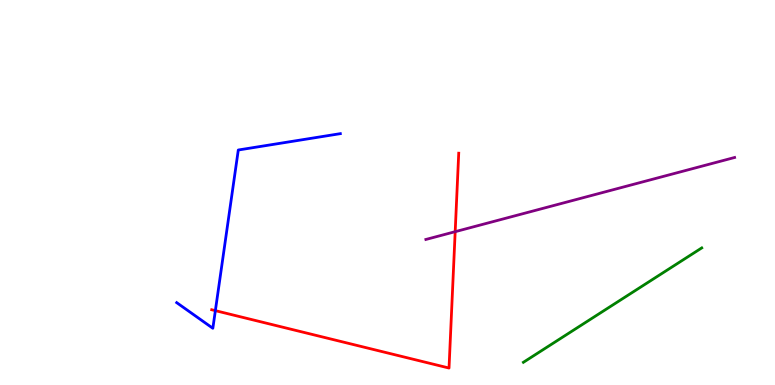[{'lines': ['blue', 'red'], 'intersections': [{'x': 2.78, 'y': 1.93}]}, {'lines': ['green', 'red'], 'intersections': []}, {'lines': ['purple', 'red'], 'intersections': [{'x': 5.87, 'y': 3.98}]}, {'lines': ['blue', 'green'], 'intersections': []}, {'lines': ['blue', 'purple'], 'intersections': []}, {'lines': ['green', 'purple'], 'intersections': []}]